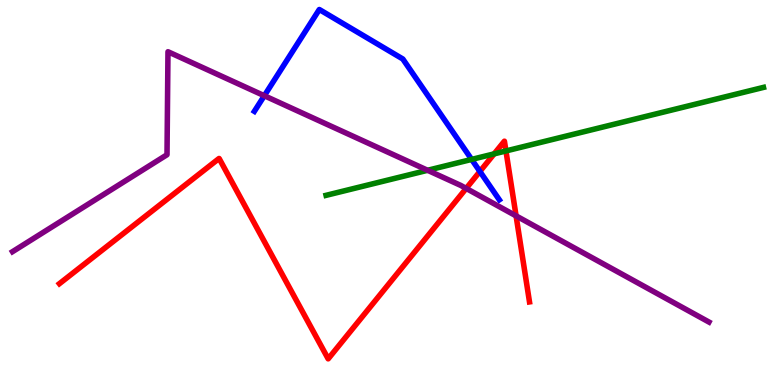[{'lines': ['blue', 'red'], 'intersections': [{'x': 6.19, 'y': 5.55}]}, {'lines': ['green', 'red'], 'intersections': [{'x': 6.38, 'y': 6.0}, {'x': 6.53, 'y': 6.08}]}, {'lines': ['purple', 'red'], 'intersections': [{'x': 6.02, 'y': 5.11}, {'x': 6.66, 'y': 4.39}]}, {'lines': ['blue', 'green'], 'intersections': [{'x': 6.09, 'y': 5.86}]}, {'lines': ['blue', 'purple'], 'intersections': [{'x': 3.41, 'y': 7.51}]}, {'lines': ['green', 'purple'], 'intersections': [{'x': 5.52, 'y': 5.58}]}]